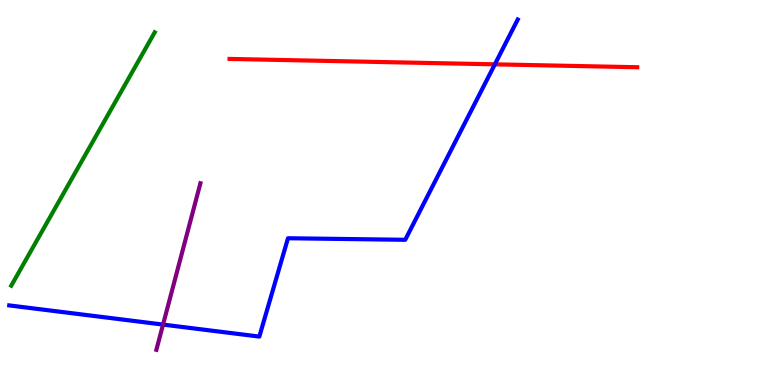[{'lines': ['blue', 'red'], 'intersections': [{'x': 6.39, 'y': 8.33}]}, {'lines': ['green', 'red'], 'intersections': []}, {'lines': ['purple', 'red'], 'intersections': []}, {'lines': ['blue', 'green'], 'intersections': []}, {'lines': ['blue', 'purple'], 'intersections': [{'x': 2.1, 'y': 1.57}]}, {'lines': ['green', 'purple'], 'intersections': []}]